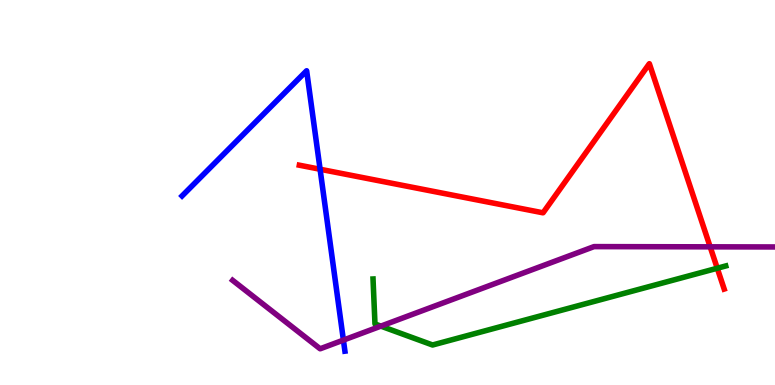[{'lines': ['blue', 'red'], 'intersections': [{'x': 4.13, 'y': 5.6}]}, {'lines': ['green', 'red'], 'intersections': [{'x': 9.26, 'y': 3.03}]}, {'lines': ['purple', 'red'], 'intersections': [{'x': 9.16, 'y': 3.59}]}, {'lines': ['blue', 'green'], 'intersections': []}, {'lines': ['blue', 'purple'], 'intersections': [{'x': 4.43, 'y': 1.17}]}, {'lines': ['green', 'purple'], 'intersections': [{'x': 4.91, 'y': 1.53}]}]